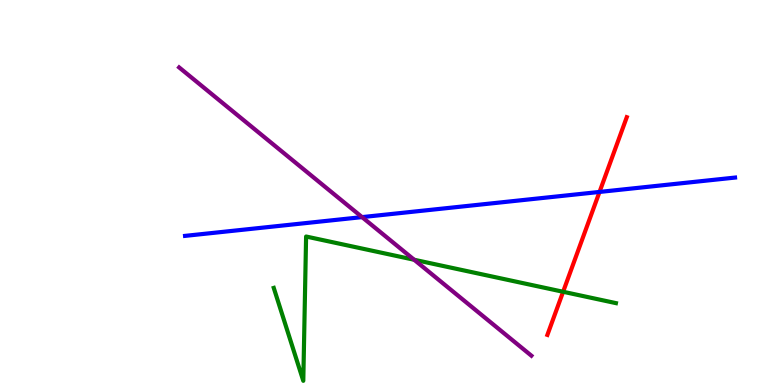[{'lines': ['blue', 'red'], 'intersections': [{'x': 7.74, 'y': 5.01}]}, {'lines': ['green', 'red'], 'intersections': [{'x': 7.27, 'y': 2.42}]}, {'lines': ['purple', 'red'], 'intersections': []}, {'lines': ['blue', 'green'], 'intersections': []}, {'lines': ['blue', 'purple'], 'intersections': [{'x': 4.67, 'y': 4.36}]}, {'lines': ['green', 'purple'], 'intersections': [{'x': 5.34, 'y': 3.25}]}]